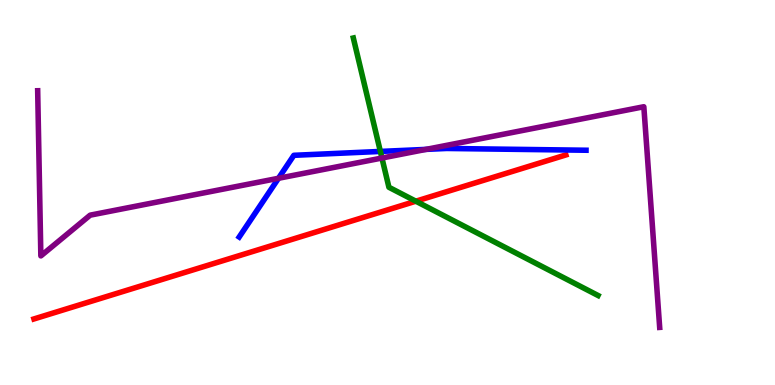[{'lines': ['blue', 'red'], 'intersections': []}, {'lines': ['green', 'red'], 'intersections': [{'x': 5.37, 'y': 4.77}]}, {'lines': ['purple', 'red'], 'intersections': []}, {'lines': ['blue', 'green'], 'intersections': [{'x': 4.91, 'y': 6.07}]}, {'lines': ['blue', 'purple'], 'intersections': [{'x': 3.59, 'y': 5.37}, {'x': 5.5, 'y': 6.12}]}, {'lines': ['green', 'purple'], 'intersections': [{'x': 4.93, 'y': 5.9}]}]